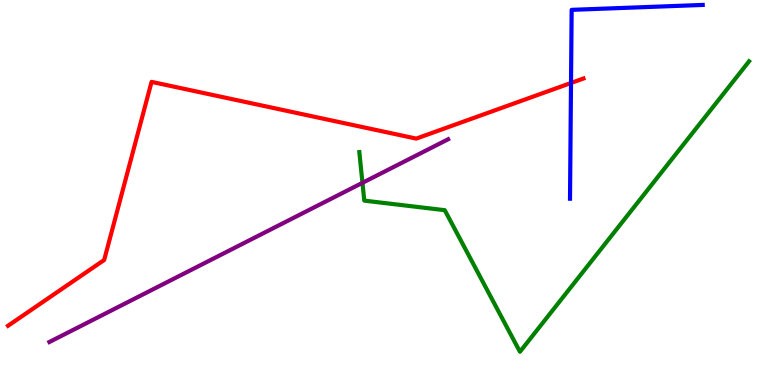[{'lines': ['blue', 'red'], 'intersections': [{'x': 7.37, 'y': 7.84}]}, {'lines': ['green', 'red'], 'intersections': []}, {'lines': ['purple', 'red'], 'intersections': []}, {'lines': ['blue', 'green'], 'intersections': []}, {'lines': ['blue', 'purple'], 'intersections': []}, {'lines': ['green', 'purple'], 'intersections': [{'x': 4.68, 'y': 5.25}]}]